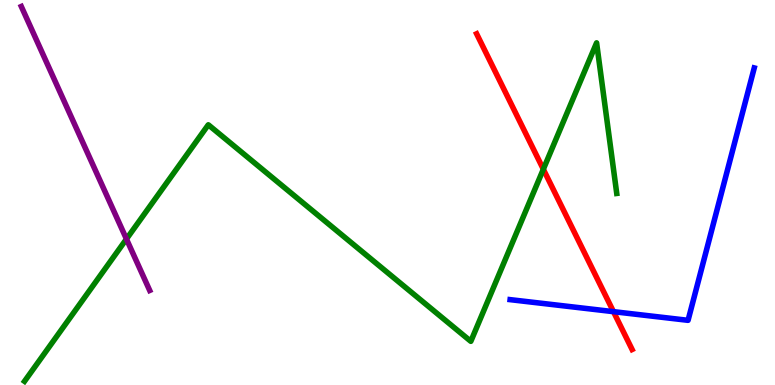[{'lines': ['blue', 'red'], 'intersections': [{'x': 7.92, 'y': 1.91}]}, {'lines': ['green', 'red'], 'intersections': [{'x': 7.01, 'y': 5.6}]}, {'lines': ['purple', 'red'], 'intersections': []}, {'lines': ['blue', 'green'], 'intersections': []}, {'lines': ['blue', 'purple'], 'intersections': []}, {'lines': ['green', 'purple'], 'intersections': [{'x': 1.63, 'y': 3.79}]}]